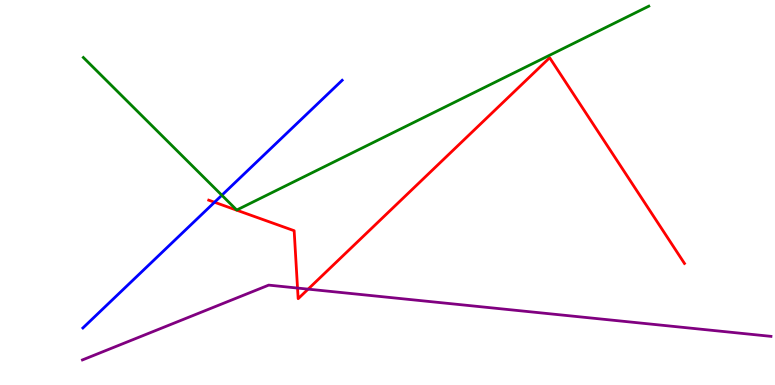[{'lines': ['blue', 'red'], 'intersections': [{'x': 2.77, 'y': 4.75}]}, {'lines': ['green', 'red'], 'intersections': []}, {'lines': ['purple', 'red'], 'intersections': [{'x': 3.84, 'y': 2.52}, {'x': 3.98, 'y': 2.49}]}, {'lines': ['blue', 'green'], 'intersections': [{'x': 2.86, 'y': 4.93}]}, {'lines': ['blue', 'purple'], 'intersections': []}, {'lines': ['green', 'purple'], 'intersections': []}]